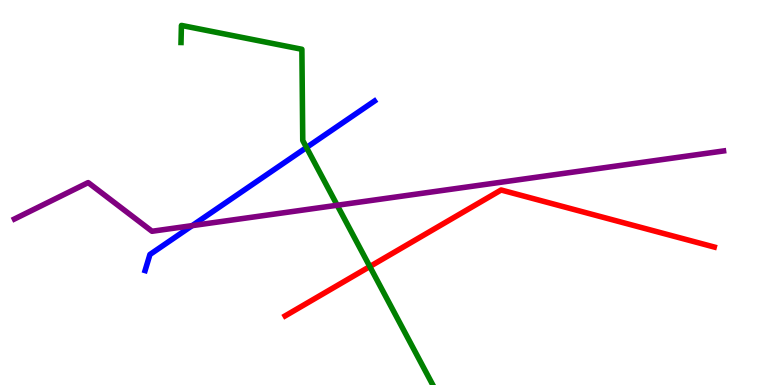[{'lines': ['blue', 'red'], 'intersections': []}, {'lines': ['green', 'red'], 'intersections': [{'x': 4.77, 'y': 3.08}]}, {'lines': ['purple', 'red'], 'intersections': []}, {'lines': ['blue', 'green'], 'intersections': [{'x': 3.95, 'y': 6.17}]}, {'lines': ['blue', 'purple'], 'intersections': [{'x': 2.48, 'y': 4.14}]}, {'lines': ['green', 'purple'], 'intersections': [{'x': 4.35, 'y': 4.67}]}]